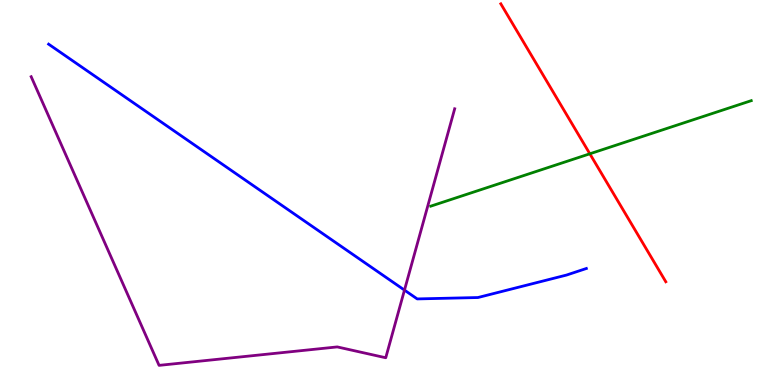[{'lines': ['blue', 'red'], 'intersections': []}, {'lines': ['green', 'red'], 'intersections': [{'x': 7.61, 'y': 6.01}]}, {'lines': ['purple', 'red'], 'intersections': []}, {'lines': ['blue', 'green'], 'intersections': []}, {'lines': ['blue', 'purple'], 'intersections': [{'x': 5.22, 'y': 2.46}]}, {'lines': ['green', 'purple'], 'intersections': []}]